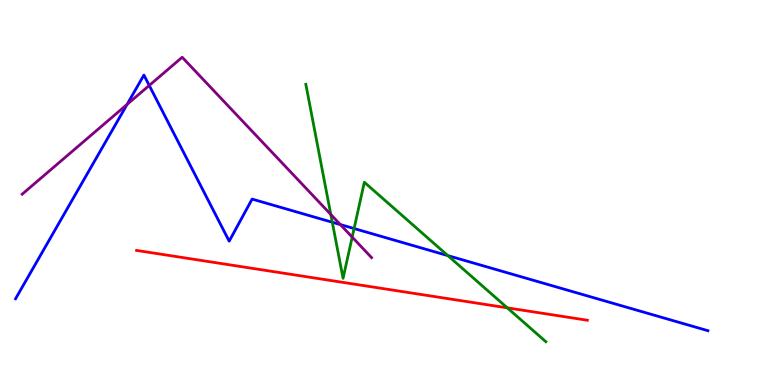[{'lines': ['blue', 'red'], 'intersections': []}, {'lines': ['green', 'red'], 'intersections': [{'x': 6.55, 'y': 2.0}]}, {'lines': ['purple', 'red'], 'intersections': []}, {'lines': ['blue', 'green'], 'intersections': [{'x': 4.29, 'y': 4.23}, {'x': 4.57, 'y': 4.06}, {'x': 5.78, 'y': 3.36}]}, {'lines': ['blue', 'purple'], 'intersections': [{'x': 1.64, 'y': 7.29}, {'x': 1.93, 'y': 7.78}, {'x': 4.39, 'y': 4.17}]}, {'lines': ['green', 'purple'], 'intersections': [{'x': 4.27, 'y': 4.43}, {'x': 4.54, 'y': 3.84}]}]